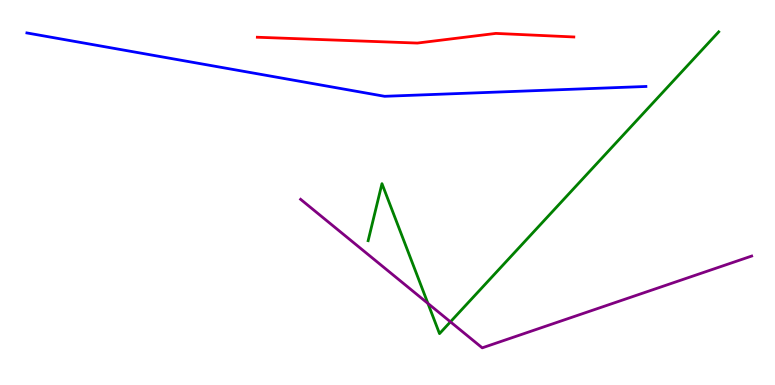[{'lines': ['blue', 'red'], 'intersections': []}, {'lines': ['green', 'red'], 'intersections': []}, {'lines': ['purple', 'red'], 'intersections': []}, {'lines': ['blue', 'green'], 'intersections': []}, {'lines': ['blue', 'purple'], 'intersections': []}, {'lines': ['green', 'purple'], 'intersections': [{'x': 5.52, 'y': 2.12}, {'x': 5.81, 'y': 1.64}]}]